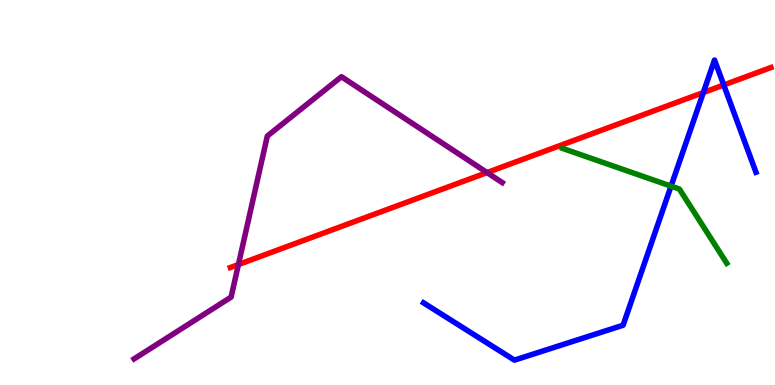[{'lines': ['blue', 'red'], 'intersections': [{'x': 9.08, 'y': 7.6}, {'x': 9.34, 'y': 7.79}]}, {'lines': ['green', 'red'], 'intersections': []}, {'lines': ['purple', 'red'], 'intersections': [{'x': 3.08, 'y': 3.13}, {'x': 6.28, 'y': 5.52}]}, {'lines': ['blue', 'green'], 'intersections': [{'x': 8.66, 'y': 5.16}]}, {'lines': ['blue', 'purple'], 'intersections': []}, {'lines': ['green', 'purple'], 'intersections': []}]